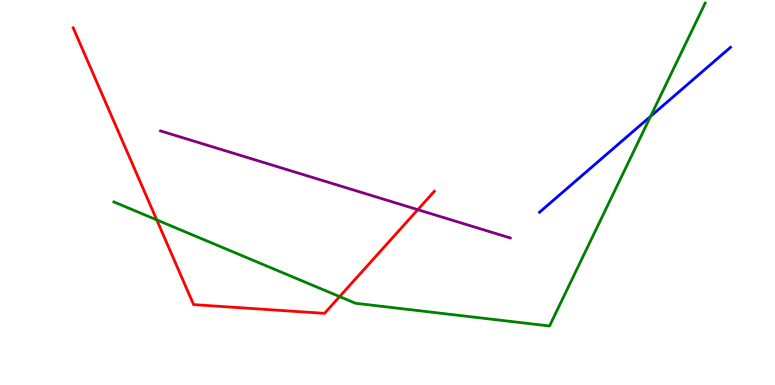[{'lines': ['blue', 'red'], 'intersections': []}, {'lines': ['green', 'red'], 'intersections': [{'x': 2.02, 'y': 4.29}, {'x': 4.38, 'y': 2.3}]}, {'lines': ['purple', 'red'], 'intersections': [{'x': 5.39, 'y': 4.55}]}, {'lines': ['blue', 'green'], 'intersections': [{'x': 8.39, 'y': 6.98}]}, {'lines': ['blue', 'purple'], 'intersections': []}, {'lines': ['green', 'purple'], 'intersections': []}]